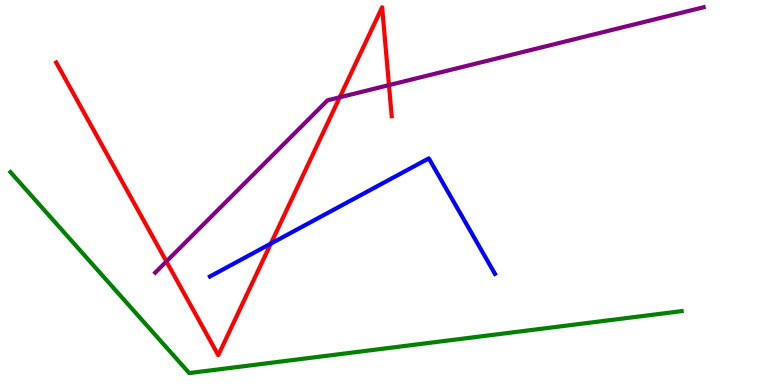[{'lines': ['blue', 'red'], 'intersections': [{'x': 3.49, 'y': 3.67}]}, {'lines': ['green', 'red'], 'intersections': []}, {'lines': ['purple', 'red'], 'intersections': [{'x': 2.15, 'y': 3.21}, {'x': 4.38, 'y': 7.47}, {'x': 5.02, 'y': 7.79}]}, {'lines': ['blue', 'green'], 'intersections': []}, {'lines': ['blue', 'purple'], 'intersections': []}, {'lines': ['green', 'purple'], 'intersections': []}]